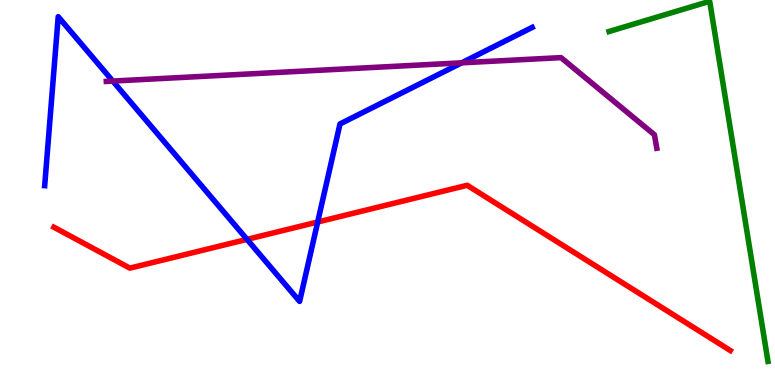[{'lines': ['blue', 'red'], 'intersections': [{'x': 3.19, 'y': 3.78}, {'x': 4.1, 'y': 4.23}]}, {'lines': ['green', 'red'], 'intersections': []}, {'lines': ['purple', 'red'], 'intersections': []}, {'lines': ['blue', 'green'], 'intersections': []}, {'lines': ['blue', 'purple'], 'intersections': [{'x': 1.46, 'y': 7.89}, {'x': 5.96, 'y': 8.37}]}, {'lines': ['green', 'purple'], 'intersections': []}]